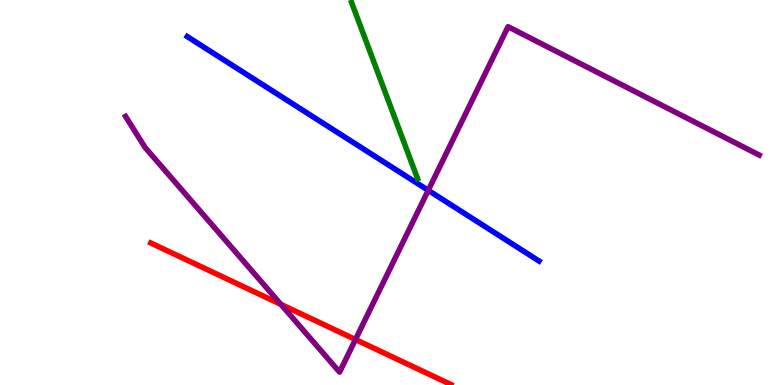[{'lines': ['blue', 'red'], 'intersections': []}, {'lines': ['green', 'red'], 'intersections': []}, {'lines': ['purple', 'red'], 'intersections': [{'x': 3.62, 'y': 2.09}, {'x': 4.59, 'y': 1.18}]}, {'lines': ['blue', 'green'], 'intersections': []}, {'lines': ['blue', 'purple'], 'intersections': [{'x': 5.53, 'y': 5.06}]}, {'lines': ['green', 'purple'], 'intersections': []}]